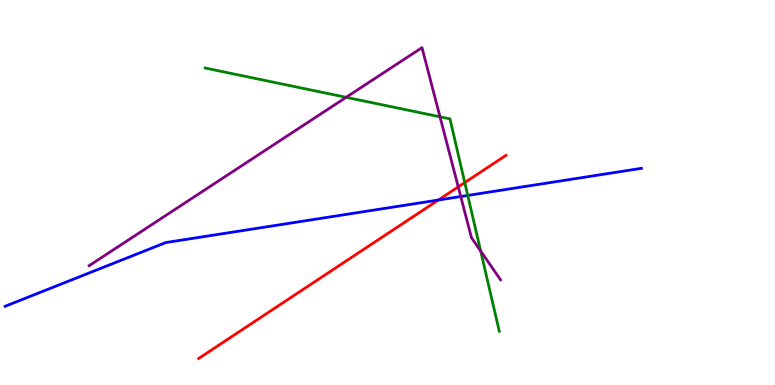[{'lines': ['blue', 'red'], 'intersections': [{'x': 5.66, 'y': 4.8}]}, {'lines': ['green', 'red'], 'intersections': [{'x': 6.0, 'y': 5.26}]}, {'lines': ['purple', 'red'], 'intersections': [{'x': 5.91, 'y': 5.15}]}, {'lines': ['blue', 'green'], 'intersections': [{'x': 6.04, 'y': 4.92}]}, {'lines': ['blue', 'purple'], 'intersections': [{'x': 5.95, 'y': 4.9}]}, {'lines': ['green', 'purple'], 'intersections': [{'x': 4.47, 'y': 7.47}, {'x': 5.68, 'y': 6.97}, {'x': 6.2, 'y': 3.48}]}]